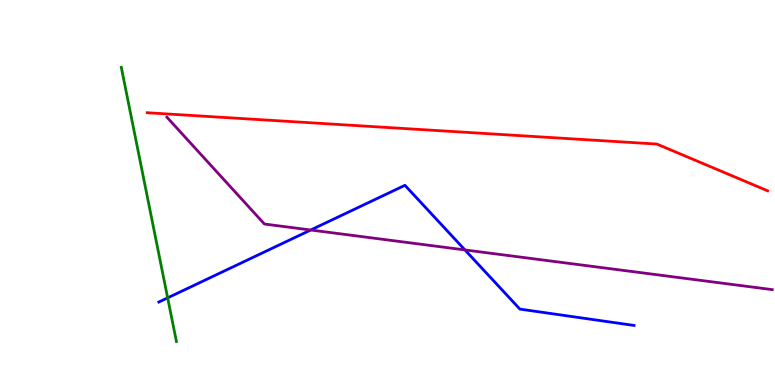[{'lines': ['blue', 'red'], 'intersections': []}, {'lines': ['green', 'red'], 'intersections': []}, {'lines': ['purple', 'red'], 'intersections': []}, {'lines': ['blue', 'green'], 'intersections': [{'x': 2.16, 'y': 2.26}]}, {'lines': ['blue', 'purple'], 'intersections': [{'x': 4.01, 'y': 4.03}, {'x': 6.0, 'y': 3.51}]}, {'lines': ['green', 'purple'], 'intersections': []}]